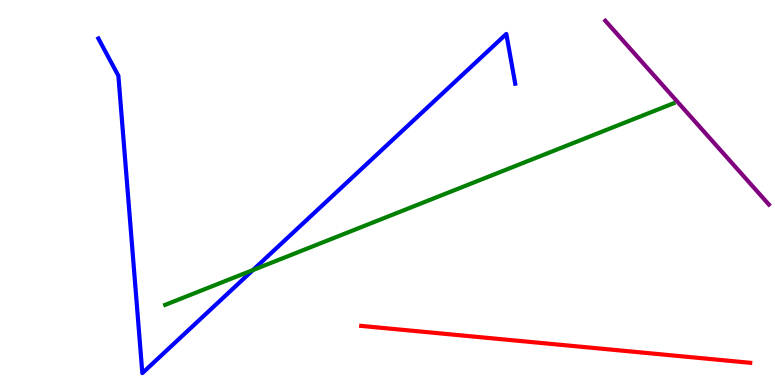[{'lines': ['blue', 'red'], 'intersections': []}, {'lines': ['green', 'red'], 'intersections': []}, {'lines': ['purple', 'red'], 'intersections': []}, {'lines': ['blue', 'green'], 'intersections': [{'x': 3.26, 'y': 2.99}]}, {'lines': ['blue', 'purple'], 'intersections': []}, {'lines': ['green', 'purple'], 'intersections': []}]